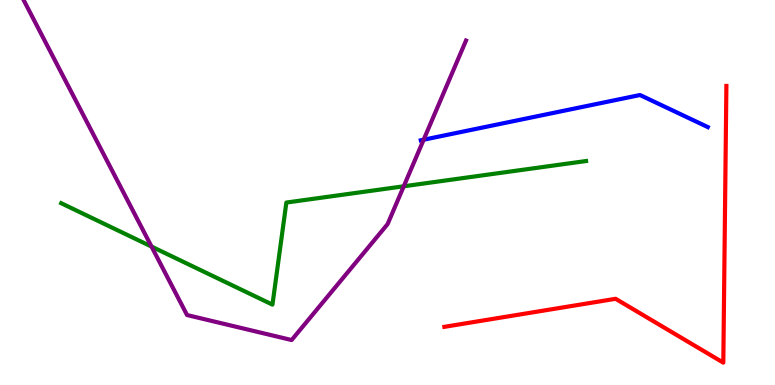[{'lines': ['blue', 'red'], 'intersections': []}, {'lines': ['green', 'red'], 'intersections': []}, {'lines': ['purple', 'red'], 'intersections': []}, {'lines': ['blue', 'green'], 'intersections': []}, {'lines': ['blue', 'purple'], 'intersections': [{'x': 5.47, 'y': 6.37}]}, {'lines': ['green', 'purple'], 'intersections': [{'x': 1.96, 'y': 3.6}, {'x': 5.21, 'y': 5.16}]}]